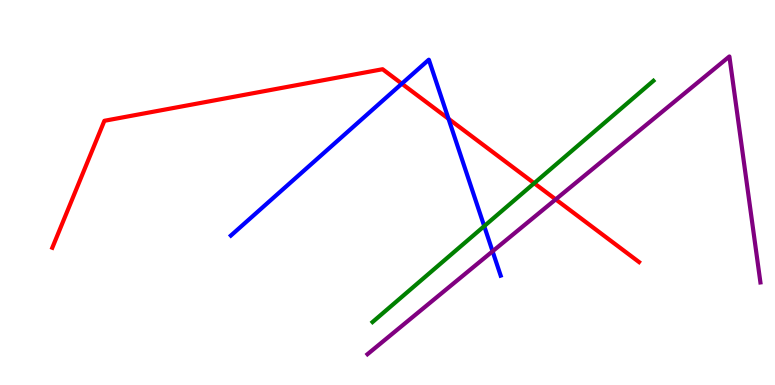[{'lines': ['blue', 'red'], 'intersections': [{'x': 5.18, 'y': 7.83}, {'x': 5.79, 'y': 6.91}]}, {'lines': ['green', 'red'], 'intersections': [{'x': 6.89, 'y': 5.24}]}, {'lines': ['purple', 'red'], 'intersections': [{'x': 7.17, 'y': 4.82}]}, {'lines': ['blue', 'green'], 'intersections': [{'x': 6.25, 'y': 4.13}]}, {'lines': ['blue', 'purple'], 'intersections': [{'x': 6.36, 'y': 3.47}]}, {'lines': ['green', 'purple'], 'intersections': []}]